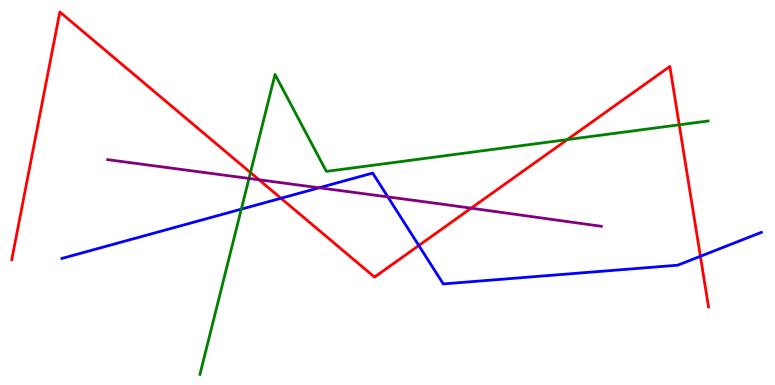[{'lines': ['blue', 'red'], 'intersections': [{'x': 3.63, 'y': 4.85}, {'x': 5.4, 'y': 3.62}, {'x': 9.04, 'y': 3.34}]}, {'lines': ['green', 'red'], 'intersections': [{'x': 3.23, 'y': 5.52}, {'x': 7.32, 'y': 6.37}, {'x': 8.76, 'y': 6.76}]}, {'lines': ['purple', 'red'], 'intersections': [{'x': 3.34, 'y': 5.33}, {'x': 6.08, 'y': 4.59}]}, {'lines': ['blue', 'green'], 'intersections': [{'x': 3.11, 'y': 4.57}]}, {'lines': ['blue', 'purple'], 'intersections': [{'x': 4.12, 'y': 5.12}, {'x': 5.0, 'y': 4.89}]}, {'lines': ['green', 'purple'], 'intersections': [{'x': 3.21, 'y': 5.37}]}]